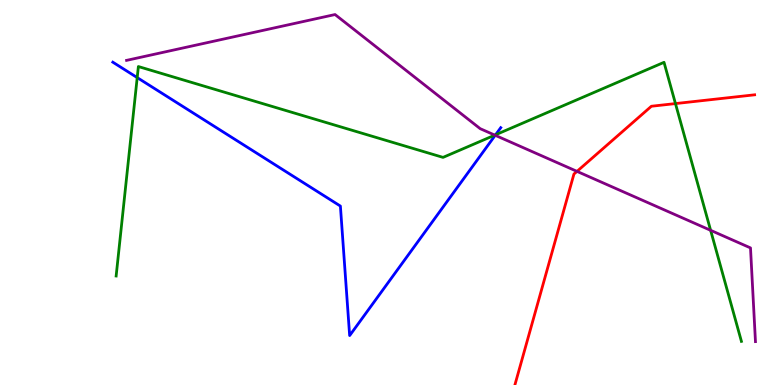[{'lines': ['blue', 'red'], 'intersections': []}, {'lines': ['green', 'red'], 'intersections': [{'x': 8.72, 'y': 7.31}]}, {'lines': ['purple', 'red'], 'intersections': [{'x': 7.45, 'y': 5.55}]}, {'lines': ['blue', 'green'], 'intersections': [{'x': 1.77, 'y': 7.98}, {'x': 6.39, 'y': 6.5}]}, {'lines': ['blue', 'purple'], 'intersections': [{'x': 6.39, 'y': 6.49}]}, {'lines': ['green', 'purple'], 'intersections': [{'x': 6.38, 'y': 6.49}, {'x': 9.17, 'y': 4.02}]}]